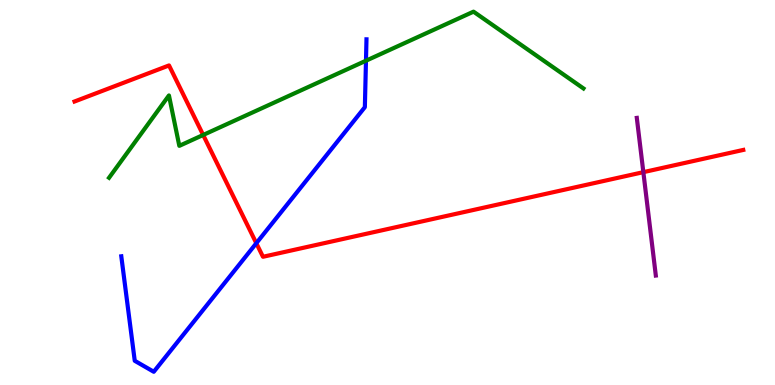[{'lines': ['blue', 'red'], 'intersections': [{'x': 3.31, 'y': 3.68}]}, {'lines': ['green', 'red'], 'intersections': [{'x': 2.62, 'y': 6.49}]}, {'lines': ['purple', 'red'], 'intersections': [{'x': 8.3, 'y': 5.53}]}, {'lines': ['blue', 'green'], 'intersections': [{'x': 4.72, 'y': 8.42}]}, {'lines': ['blue', 'purple'], 'intersections': []}, {'lines': ['green', 'purple'], 'intersections': []}]